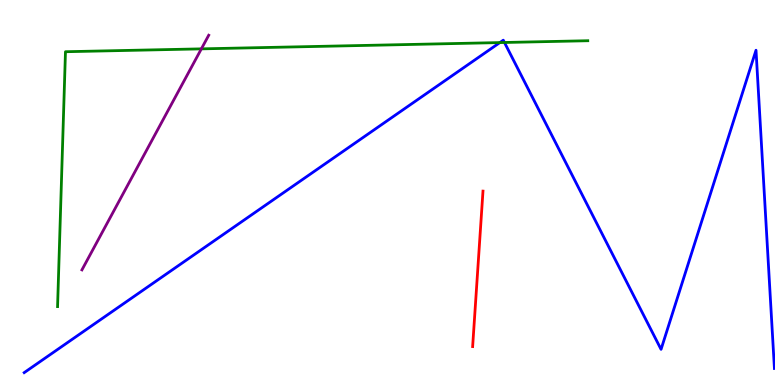[{'lines': ['blue', 'red'], 'intersections': []}, {'lines': ['green', 'red'], 'intersections': []}, {'lines': ['purple', 'red'], 'intersections': []}, {'lines': ['blue', 'green'], 'intersections': [{'x': 6.45, 'y': 8.89}, {'x': 6.51, 'y': 8.9}]}, {'lines': ['blue', 'purple'], 'intersections': []}, {'lines': ['green', 'purple'], 'intersections': [{'x': 2.6, 'y': 8.73}]}]